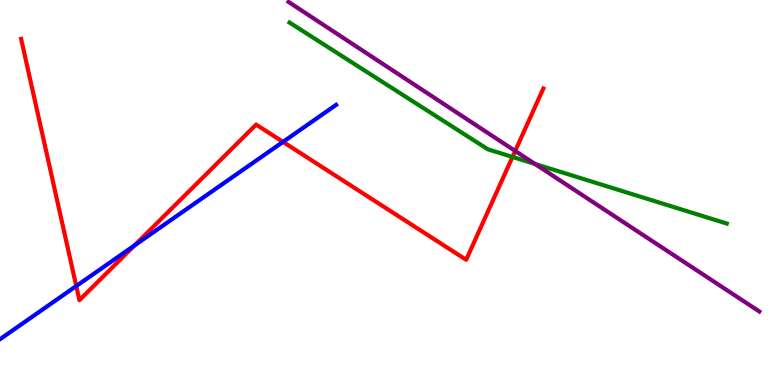[{'lines': ['blue', 'red'], 'intersections': [{'x': 0.984, 'y': 2.57}, {'x': 1.74, 'y': 3.63}, {'x': 3.65, 'y': 6.31}]}, {'lines': ['green', 'red'], 'intersections': [{'x': 6.61, 'y': 5.92}]}, {'lines': ['purple', 'red'], 'intersections': [{'x': 6.65, 'y': 6.08}]}, {'lines': ['blue', 'green'], 'intersections': []}, {'lines': ['blue', 'purple'], 'intersections': []}, {'lines': ['green', 'purple'], 'intersections': [{'x': 6.9, 'y': 5.74}]}]